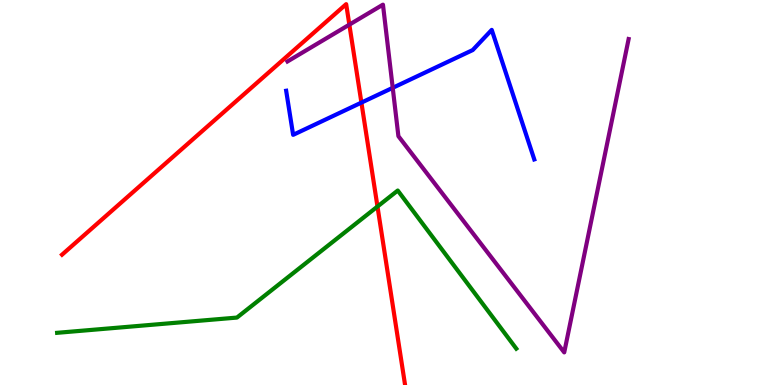[{'lines': ['blue', 'red'], 'intersections': [{'x': 4.66, 'y': 7.33}]}, {'lines': ['green', 'red'], 'intersections': [{'x': 4.87, 'y': 4.64}]}, {'lines': ['purple', 'red'], 'intersections': [{'x': 4.51, 'y': 9.36}]}, {'lines': ['blue', 'green'], 'intersections': []}, {'lines': ['blue', 'purple'], 'intersections': [{'x': 5.07, 'y': 7.72}]}, {'lines': ['green', 'purple'], 'intersections': []}]